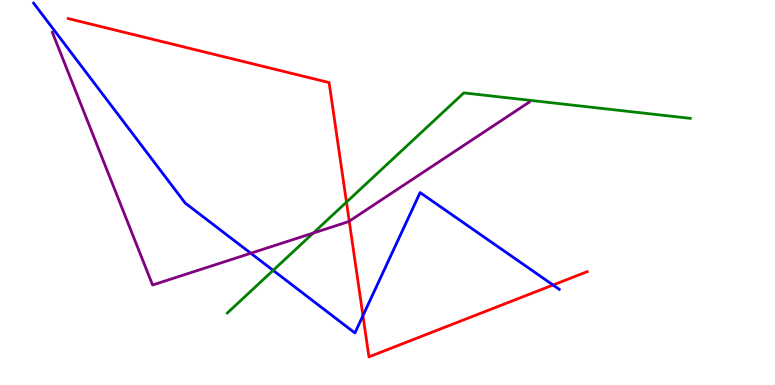[{'lines': ['blue', 'red'], 'intersections': [{'x': 4.68, 'y': 1.8}, {'x': 7.14, 'y': 2.6}]}, {'lines': ['green', 'red'], 'intersections': [{'x': 4.47, 'y': 4.75}]}, {'lines': ['purple', 'red'], 'intersections': [{'x': 4.51, 'y': 4.26}]}, {'lines': ['blue', 'green'], 'intersections': [{'x': 3.52, 'y': 2.98}]}, {'lines': ['blue', 'purple'], 'intersections': [{'x': 3.24, 'y': 3.42}]}, {'lines': ['green', 'purple'], 'intersections': [{'x': 4.04, 'y': 3.95}]}]